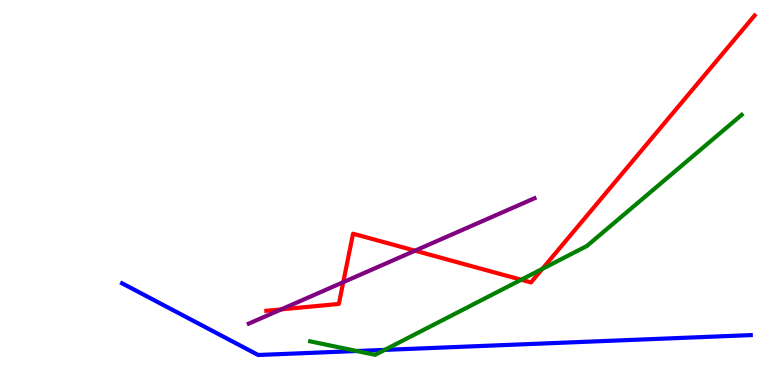[{'lines': ['blue', 'red'], 'intersections': []}, {'lines': ['green', 'red'], 'intersections': [{'x': 6.73, 'y': 2.73}, {'x': 7.0, 'y': 3.02}]}, {'lines': ['purple', 'red'], 'intersections': [{'x': 3.63, 'y': 1.96}, {'x': 4.43, 'y': 2.67}, {'x': 5.36, 'y': 3.49}]}, {'lines': ['blue', 'green'], 'intersections': [{'x': 4.6, 'y': 0.883}, {'x': 4.96, 'y': 0.912}]}, {'lines': ['blue', 'purple'], 'intersections': []}, {'lines': ['green', 'purple'], 'intersections': []}]